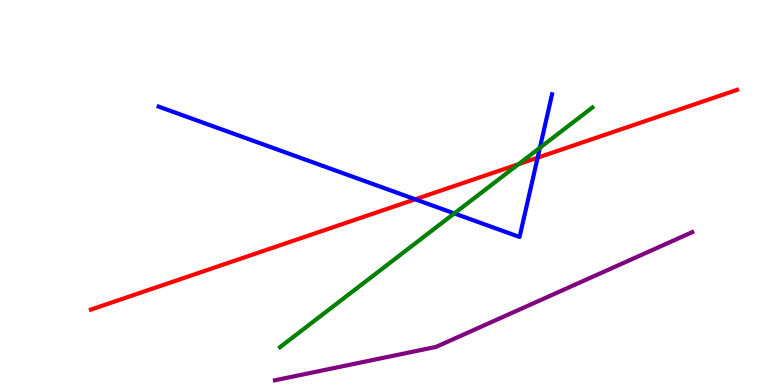[{'lines': ['blue', 'red'], 'intersections': [{'x': 5.36, 'y': 4.82}, {'x': 6.94, 'y': 5.9}]}, {'lines': ['green', 'red'], 'intersections': [{'x': 6.69, 'y': 5.74}]}, {'lines': ['purple', 'red'], 'intersections': []}, {'lines': ['blue', 'green'], 'intersections': [{'x': 5.86, 'y': 4.46}, {'x': 6.97, 'y': 6.16}]}, {'lines': ['blue', 'purple'], 'intersections': []}, {'lines': ['green', 'purple'], 'intersections': []}]